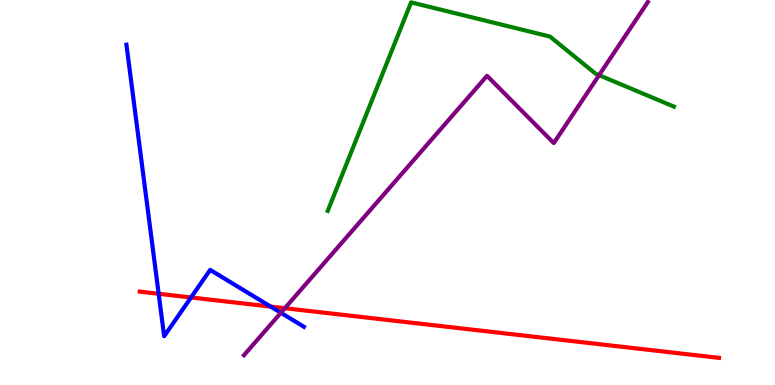[{'lines': ['blue', 'red'], 'intersections': [{'x': 2.05, 'y': 2.37}, {'x': 2.46, 'y': 2.27}, {'x': 3.49, 'y': 2.04}]}, {'lines': ['green', 'red'], 'intersections': []}, {'lines': ['purple', 'red'], 'intersections': [{'x': 3.68, 'y': 1.99}]}, {'lines': ['blue', 'green'], 'intersections': []}, {'lines': ['blue', 'purple'], 'intersections': [{'x': 3.62, 'y': 1.88}]}, {'lines': ['green', 'purple'], 'intersections': [{'x': 7.73, 'y': 8.05}]}]